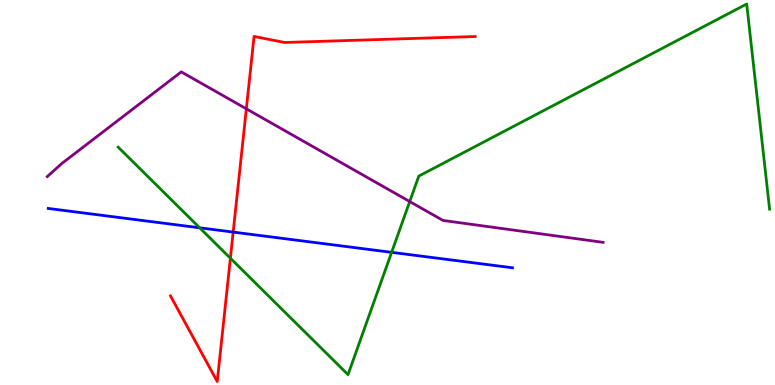[{'lines': ['blue', 'red'], 'intersections': [{'x': 3.01, 'y': 3.97}]}, {'lines': ['green', 'red'], 'intersections': [{'x': 2.97, 'y': 3.29}]}, {'lines': ['purple', 'red'], 'intersections': [{'x': 3.18, 'y': 7.17}]}, {'lines': ['blue', 'green'], 'intersections': [{'x': 2.58, 'y': 4.08}, {'x': 5.05, 'y': 3.45}]}, {'lines': ['blue', 'purple'], 'intersections': []}, {'lines': ['green', 'purple'], 'intersections': [{'x': 5.29, 'y': 4.76}]}]